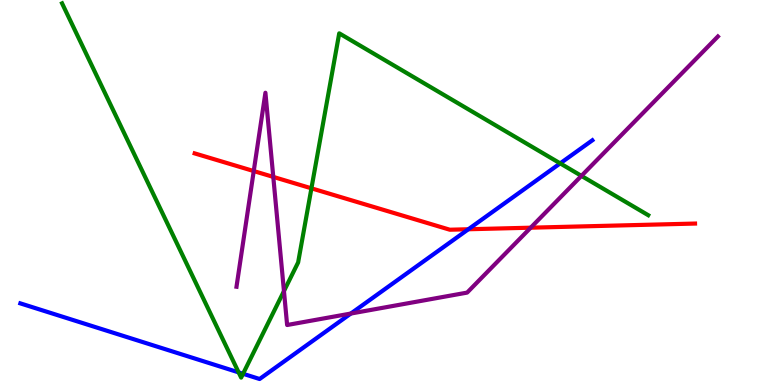[{'lines': ['blue', 'red'], 'intersections': [{'x': 6.04, 'y': 4.05}]}, {'lines': ['green', 'red'], 'intersections': [{'x': 4.02, 'y': 5.11}]}, {'lines': ['purple', 'red'], 'intersections': [{'x': 3.27, 'y': 5.56}, {'x': 3.53, 'y': 5.4}, {'x': 6.85, 'y': 4.09}]}, {'lines': ['blue', 'green'], 'intersections': [{'x': 3.08, 'y': 0.328}, {'x': 3.14, 'y': 0.292}, {'x': 7.23, 'y': 5.76}]}, {'lines': ['blue', 'purple'], 'intersections': [{'x': 4.53, 'y': 1.86}]}, {'lines': ['green', 'purple'], 'intersections': [{'x': 3.66, 'y': 2.44}, {'x': 7.5, 'y': 5.43}]}]